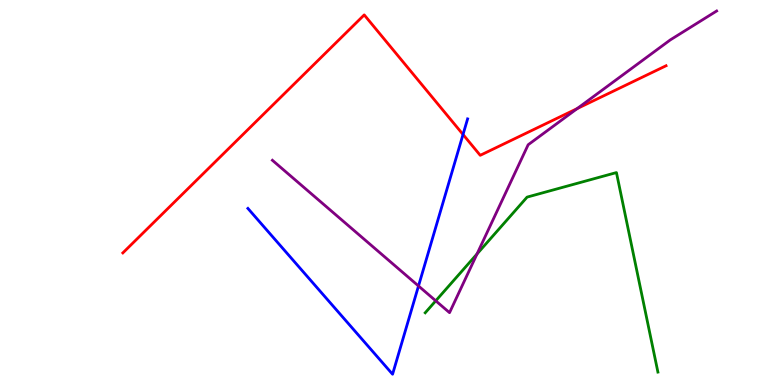[{'lines': ['blue', 'red'], 'intersections': [{'x': 5.97, 'y': 6.51}]}, {'lines': ['green', 'red'], 'intersections': []}, {'lines': ['purple', 'red'], 'intersections': [{'x': 7.45, 'y': 7.18}]}, {'lines': ['blue', 'green'], 'intersections': []}, {'lines': ['blue', 'purple'], 'intersections': [{'x': 5.4, 'y': 2.57}]}, {'lines': ['green', 'purple'], 'intersections': [{'x': 5.62, 'y': 2.19}, {'x': 6.16, 'y': 3.4}]}]